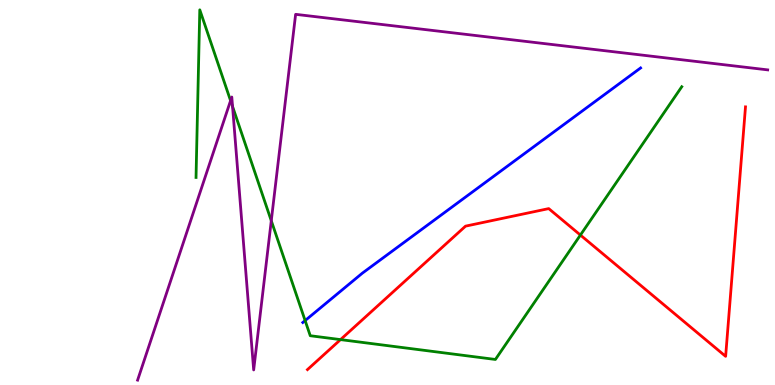[{'lines': ['blue', 'red'], 'intersections': []}, {'lines': ['green', 'red'], 'intersections': [{'x': 4.39, 'y': 1.18}, {'x': 7.49, 'y': 3.89}]}, {'lines': ['purple', 'red'], 'intersections': []}, {'lines': ['blue', 'green'], 'intersections': [{'x': 3.94, 'y': 1.67}]}, {'lines': ['blue', 'purple'], 'intersections': []}, {'lines': ['green', 'purple'], 'intersections': [{'x': 2.98, 'y': 7.39}, {'x': 3.0, 'y': 7.23}, {'x': 3.5, 'y': 4.27}]}]